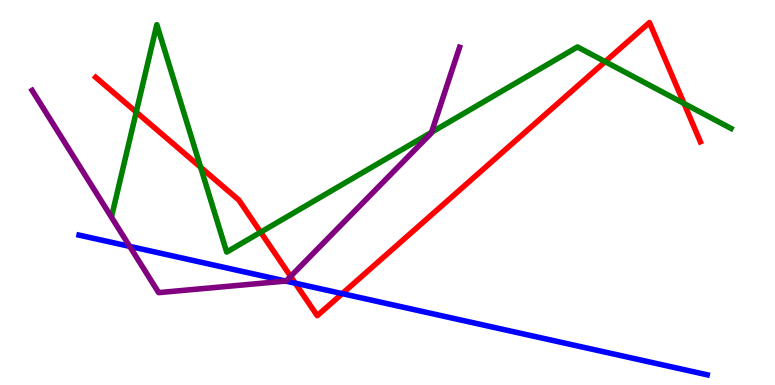[{'lines': ['blue', 'red'], 'intersections': [{'x': 3.81, 'y': 2.64}, {'x': 4.42, 'y': 2.37}]}, {'lines': ['green', 'red'], 'intersections': [{'x': 1.76, 'y': 7.09}, {'x': 2.59, 'y': 5.65}, {'x': 3.36, 'y': 3.97}, {'x': 7.81, 'y': 8.4}, {'x': 8.83, 'y': 7.31}]}, {'lines': ['purple', 'red'], 'intersections': [{'x': 3.75, 'y': 2.82}]}, {'lines': ['blue', 'green'], 'intersections': []}, {'lines': ['blue', 'purple'], 'intersections': [{'x': 1.67, 'y': 3.6}, {'x': 3.69, 'y': 2.7}]}, {'lines': ['green', 'purple'], 'intersections': [{'x': 5.57, 'y': 6.56}]}]